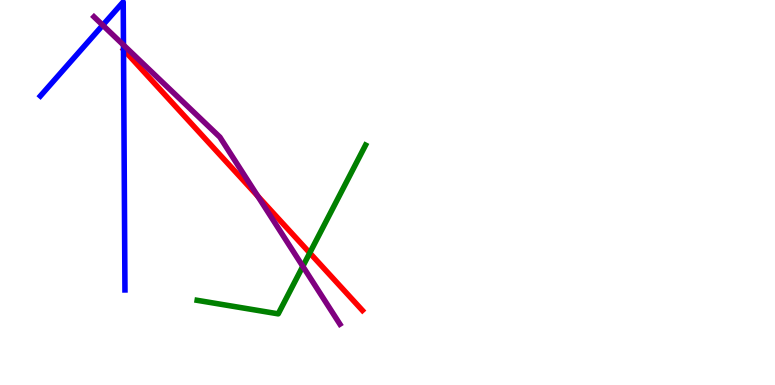[{'lines': ['blue', 'red'], 'intersections': []}, {'lines': ['green', 'red'], 'intersections': [{'x': 4.0, 'y': 3.43}]}, {'lines': ['purple', 'red'], 'intersections': [{'x': 3.33, 'y': 4.91}]}, {'lines': ['blue', 'green'], 'intersections': []}, {'lines': ['blue', 'purple'], 'intersections': [{'x': 1.33, 'y': 9.35}, {'x': 1.59, 'y': 8.83}]}, {'lines': ['green', 'purple'], 'intersections': [{'x': 3.91, 'y': 3.08}]}]